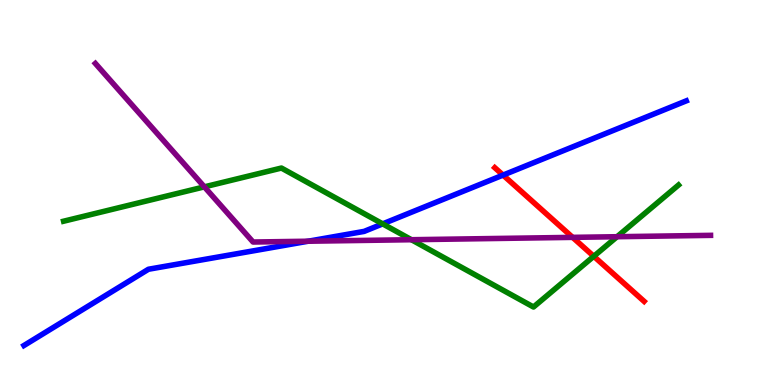[{'lines': ['blue', 'red'], 'intersections': [{'x': 6.49, 'y': 5.45}]}, {'lines': ['green', 'red'], 'intersections': [{'x': 7.66, 'y': 3.34}]}, {'lines': ['purple', 'red'], 'intersections': [{'x': 7.39, 'y': 3.83}]}, {'lines': ['blue', 'green'], 'intersections': [{'x': 4.94, 'y': 4.19}]}, {'lines': ['blue', 'purple'], 'intersections': [{'x': 3.98, 'y': 3.73}]}, {'lines': ['green', 'purple'], 'intersections': [{'x': 2.64, 'y': 5.15}, {'x': 5.31, 'y': 3.77}, {'x': 7.96, 'y': 3.85}]}]